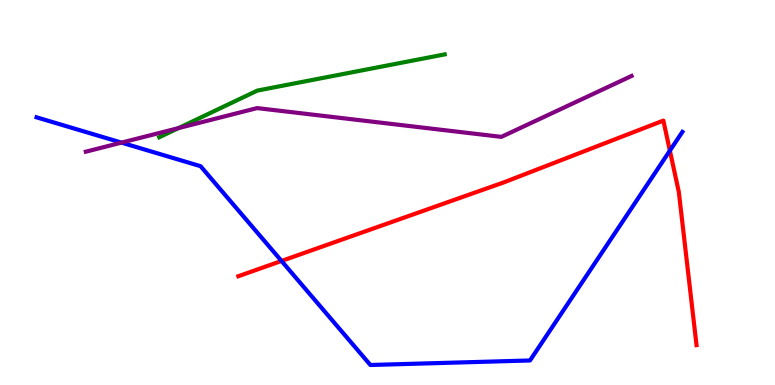[{'lines': ['blue', 'red'], 'intersections': [{'x': 3.63, 'y': 3.22}, {'x': 8.64, 'y': 6.09}]}, {'lines': ['green', 'red'], 'intersections': []}, {'lines': ['purple', 'red'], 'intersections': []}, {'lines': ['blue', 'green'], 'intersections': []}, {'lines': ['blue', 'purple'], 'intersections': [{'x': 1.57, 'y': 6.3}]}, {'lines': ['green', 'purple'], 'intersections': [{'x': 2.3, 'y': 6.67}]}]